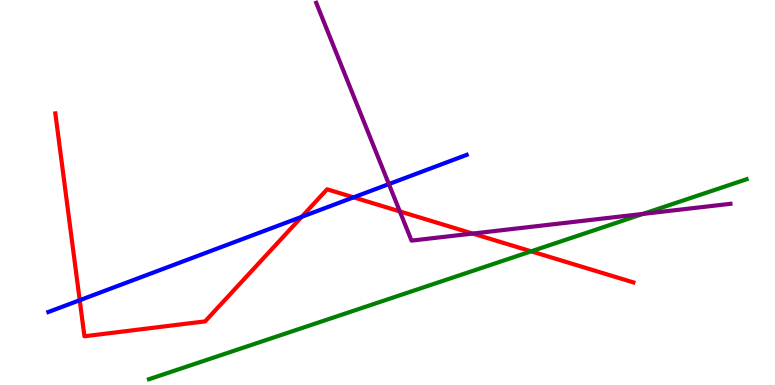[{'lines': ['blue', 'red'], 'intersections': [{'x': 1.03, 'y': 2.2}, {'x': 3.89, 'y': 4.37}, {'x': 4.56, 'y': 4.87}]}, {'lines': ['green', 'red'], 'intersections': [{'x': 6.85, 'y': 3.47}]}, {'lines': ['purple', 'red'], 'intersections': [{'x': 5.16, 'y': 4.51}, {'x': 6.1, 'y': 3.93}]}, {'lines': ['blue', 'green'], 'intersections': []}, {'lines': ['blue', 'purple'], 'intersections': [{'x': 5.02, 'y': 5.22}]}, {'lines': ['green', 'purple'], 'intersections': [{'x': 8.3, 'y': 4.44}]}]